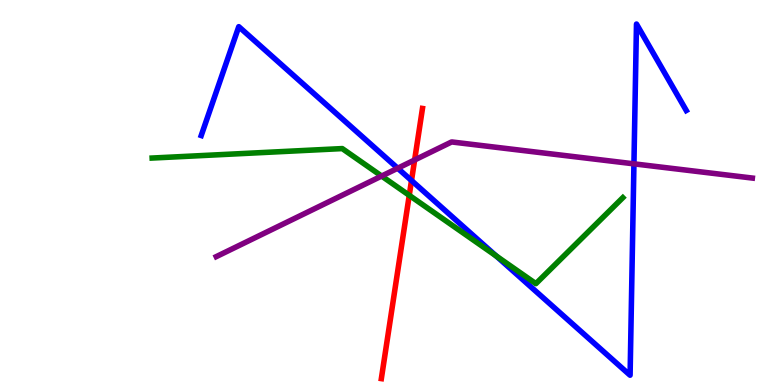[{'lines': ['blue', 'red'], 'intersections': [{'x': 5.31, 'y': 5.31}]}, {'lines': ['green', 'red'], 'intersections': [{'x': 5.28, 'y': 4.93}]}, {'lines': ['purple', 'red'], 'intersections': [{'x': 5.35, 'y': 5.84}]}, {'lines': ['blue', 'green'], 'intersections': [{'x': 6.4, 'y': 3.35}]}, {'lines': ['blue', 'purple'], 'intersections': [{'x': 5.13, 'y': 5.63}, {'x': 8.18, 'y': 5.74}]}, {'lines': ['green', 'purple'], 'intersections': [{'x': 4.92, 'y': 5.43}]}]